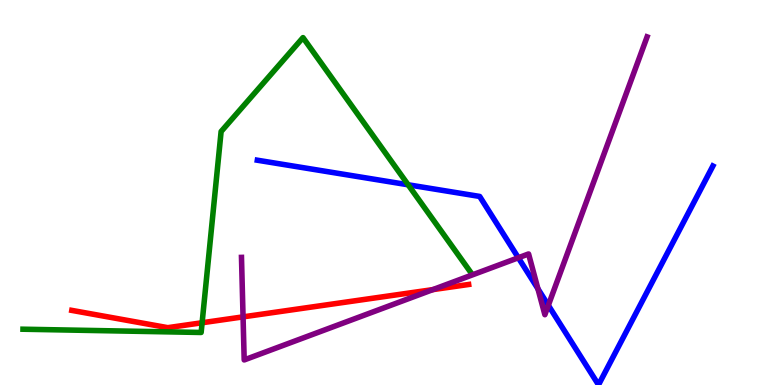[{'lines': ['blue', 'red'], 'intersections': []}, {'lines': ['green', 'red'], 'intersections': [{'x': 2.61, 'y': 1.62}]}, {'lines': ['purple', 'red'], 'intersections': [{'x': 3.14, 'y': 1.77}, {'x': 5.59, 'y': 2.48}]}, {'lines': ['blue', 'green'], 'intersections': [{'x': 5.27, 'y': 5.2}]}, {'lines': ['blue', 'purple'], 'intersections': [{'x': 6.69, 'y': 3.31}, {'x': 6.94, 'y': 2.5}, {'x': 7.08, 'y': 2.07}]}, {'lines': ['green', 'purple'], 'intersections': []}]